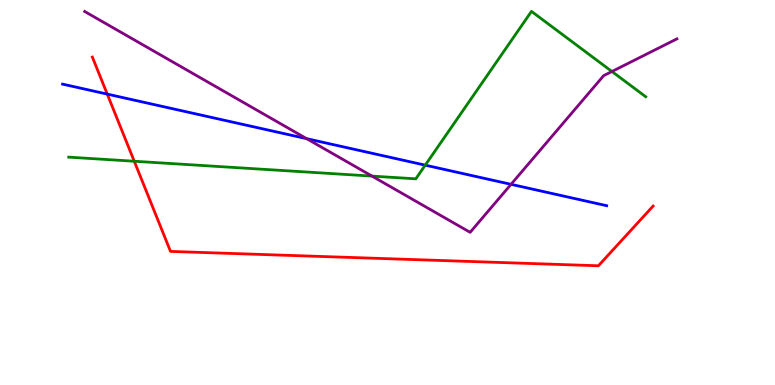[{'lines': ['blue', 'red'], 'intersections': [{'x': 1.38, 'y': 7.56}]}, {'lines': ['green', 'red'], 'intersections': [{'x': 1.73, 'y': 5.81}]}, {'lines': ['purple', 'red'], 'intersections': []}, {'lines': ['blue', 'green'], 'intersections': [{'x': 5.49, 'y': 5.71}]}, {'lines': ['blue', 'purple'], 'intersections': [{'x': 3.96, 'y': 6.4}, {'x': 6.59, 'y': 5.21}]}, {'lines': ['green', 'purple'], 'intersections': [{'x': 4.8, 'y': 5.43}, {'x': 7.9, 'y': 8.14}]}]